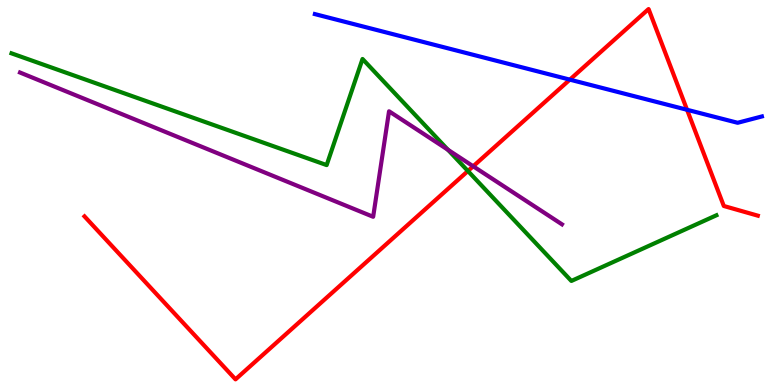[{'lines': ['blue', 'red'], 'intersections': [{'x': 7.35, 'y': 7.93}, {'x': 8.87, 'y': 7.15}]}, {'lines': ['green', 'red'], 'intersections': [{'x': 6.04, 'y': 5.56}]}, {'lines': ['purple', 'red'], 'intersections': [{'x': 6.11, 'y': 5.68}]}, {'lines': ['blue', 'green'], 'intersections': []}, {'lines': ['blue', 'purple'], 'intersections': []}, {'lines': ['green', 'purple'], 'intersections': [{'x': 5.78, 'y': 6.11}]}]